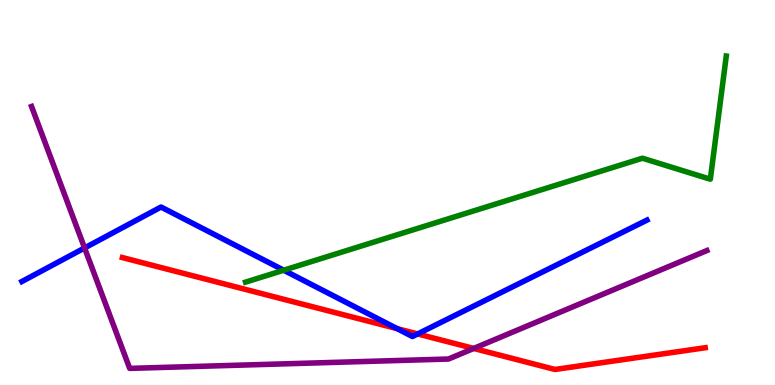[{'lines': ['blue', 'red'], 'intersections': [{'x': 5.12, 'y': 1.46}, {'x': 5.39, 'y': 1.33}]}, {'lines': ['green', 'red'], 'intersections': []}, {'lines': ['purple', 'red'], 'intersections': [{'x': 6.11, 'y': 0.95}]}, {'lines': ['blue', 'green'], 'intersections': [{'x': 3.66, 'y': 2.98}]}, {'lines': ['blue', 'purple'], 'intersections': [{'x': 1.09, 'y': 3.56}]}, {'lines': ['green', 'purple'], 'intersections': []}]